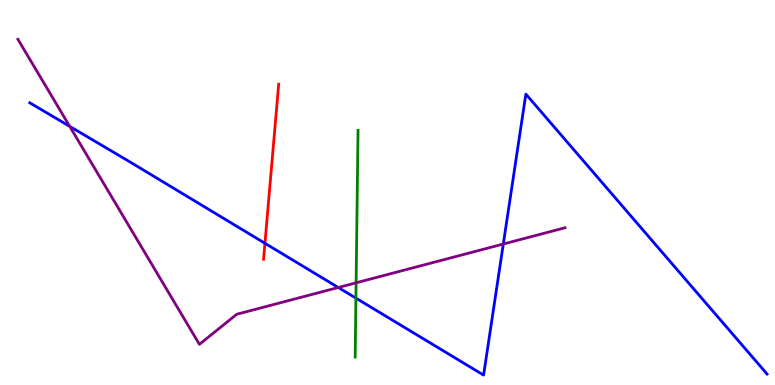[{'lines': ['blue', 'red'], 'intersections': [{'x': 3.42, 'y': 3.68}]}, {'lines': ['green', 'red'], 'intersections': []}, {'lines': ['purple', 'red'], 'intersections': []}, {'lines': ['blue', 'green'], 'intersections': [{'x': 4.59, 'y': 2.26}]}, {'lines': ['blue', 'purple'], 'intersections': [{'x': 0.9, 'y': 6.72}, {'x': 4.36, 'y': 2.53}, {'x': 6.49, 'y': 3.66}]}, {'lines': ['green', 'purple'], 'intersections': [{'x': 4.6, 'y': 2.65}]}]